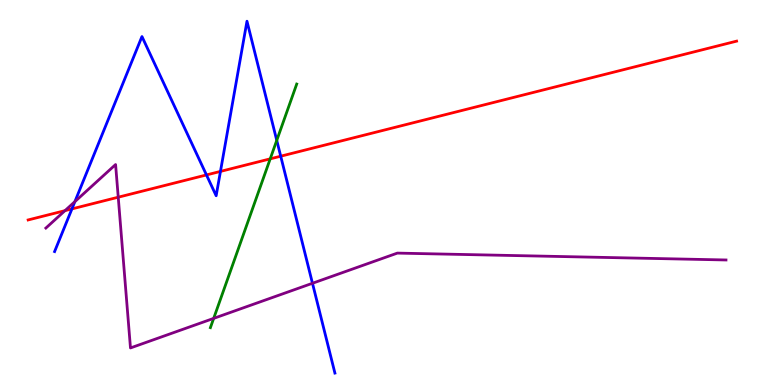[{'lines': ['blue', 'red'], 'intersections': [{'x': 0.928, 'y': 4.57}, {'x': 2.66, 'y': 5.46}, {'x': 2.84, 'y': 5.55}, {'x': 3.62, 'y': 5.94}]}, {'lines': ['green', 'red'], 'intersections': [{'x': 3.49, 'y': 5.87}]}, {'lines': ['purple', 'red'], 'intersections': [{'x': 0.839, 'y': 4.53}, {'x': 1.53, 'y': 4.88}]}, {'lines': ['blue', 'green'], 'intersections': [{'x': 3.57, 'y': 6.35}]}, {'lines': ['blue', 'purple'], 'intersections': [{'x': 0.966, 'y': 4.76}, {'x': 4.03, 'y': 2.64}]}, {'lines': ['green', 'purple'], 'intersections': [{'x': 2.76, 'y': 1.73}]}]